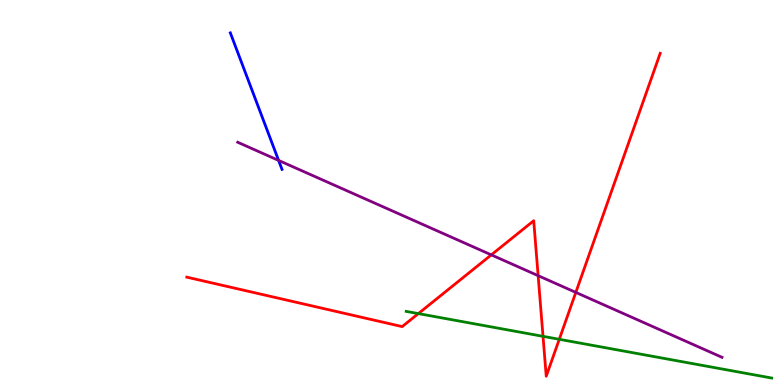[{'lines': ['blue', 'red'], 'intersections': []}, {'lines': ['green', 'red'], 'intersections': [{'x': 5.4, 'y': 1.85}, {'x': 7.01, 'y': 1.26}, {'x': 7.22, 'y': 1.19}]}, {'lines': ['purple', 'red'], 'intersections': [{'x': 6.34, 'y': 3.38}, {'x': 6.94, 'y': 2.84}, {'x': 7.43, 'y': 2.41}]}, {'lines': ['blue', 'green'], 'intersections': []}, {'lines': ['blue', 'purple'], 'intersections': [{'x': 3.59, 'y': 5.83}]}, {'lines': ['green', 'purple'], 'intersections': []}]